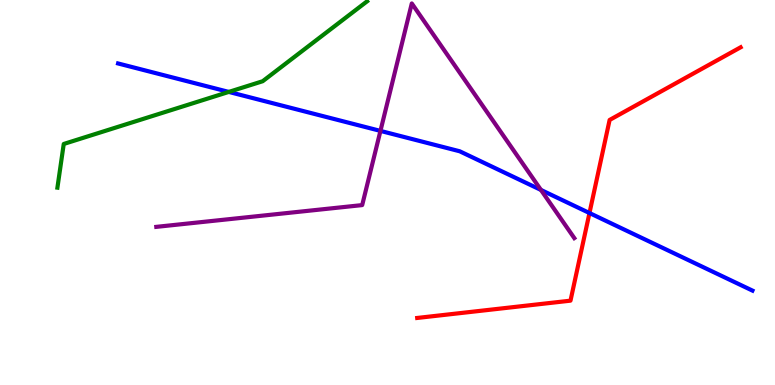[{'lines': ['blue', 'red'], 'intersections': [{'x': 7.61, 'y': 4.47}]}, {'lines': ['green', 'red'], 'intersections': []}, {'lines': ['purple', 'red'], 'intersections': []}, {'lines': ['blue', 'green'], 'intersections': [{'x': 2.95, 'y': 7.61}]}, {'lines': ['blue', 'purple'], 'intersections': [{'x': 4.91, 'y': 6.6}, {'x': 6.98, 'y': 5.07}]}, {'lines': ['green', 'purple'], 'intersections': []}]